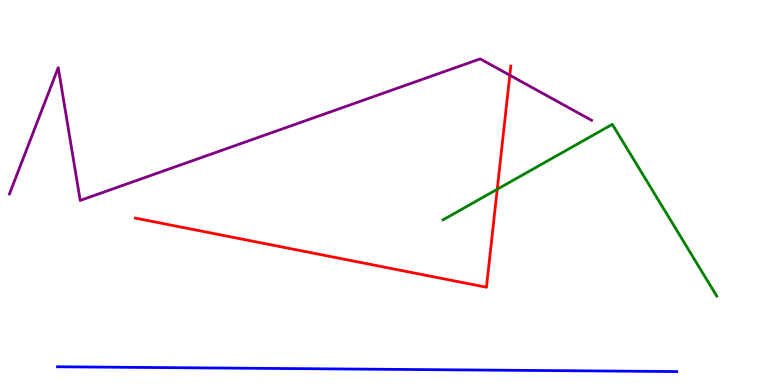[{'lines': ['blue', 'red'], 'intersections': []}, {'lines': ['green', 'red'], 'intersections': [{'x': 6.42, 'y': 5.08}]}, {'lines': ['purple', 'red'], 'intersections': [{'x': 6.58, 'y': 8.05}]}, {'lines': ['blue', 'green'], 'intersections': []}, {'lines': ['blue', 'purple'], 'intersections': []}, {'lines': ['green', 'purple'], 'intersections': []}]